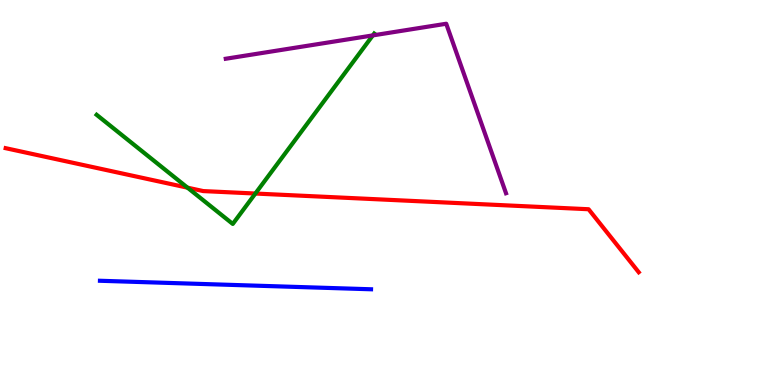[{'lines': ['blue', 'red'], 'intersections': []}, {'lines': ['green', 'red'], 'intersections': [{'x': 2.42, 'y': 5.13}, {'x': 3.29, 'y': 4.97}]}, {'lines': ['purple', 'red'], 'intersections': []}, {'lines': ['blue', 'green'], 'intersections': []}, {'lines': ['blue', 'purple'], 'intersections': []}, {'lines': ['green', 'purple'], 'intersections': [{'x': 4.81, 'y': 9.08}]}]